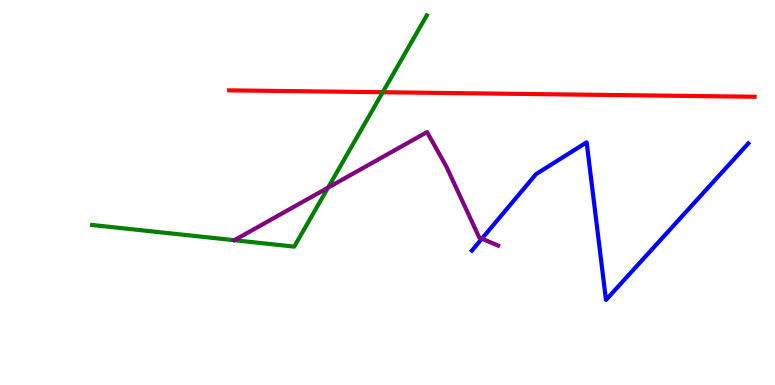[{'lines': ['blue', 'red'], 'intersections': []}, {'lines': ['green', 'red'], 'intersections': [{'x': 4.94, 'y': 7.6}]}, {'lines': ['purple', 'red'], 'intersections': []}, {'lines': ['blue', 'green'], 'intersections': []}, {'lines': ['blue', 'purple'], 'intersections': [{'x': 6.22, 'y': 3.8}]}, {'lines': ['green', 'purple'], 'intersections': [{'x': 4.23, 'y': 5.13}]}]